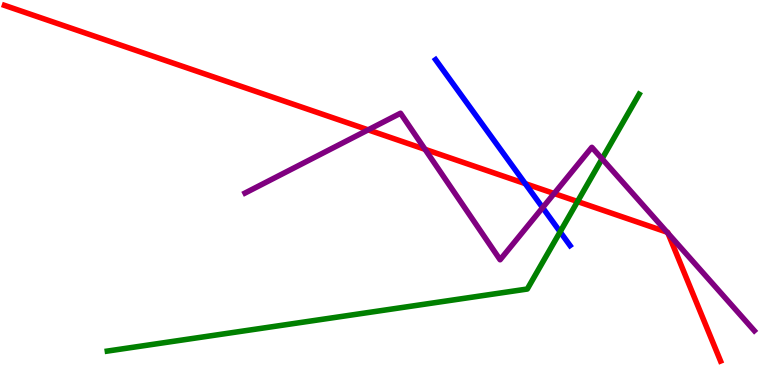[{'lines': ['blue', 'red'], 'intersections': [{'x': 6.78, 'y': 5.23}]}, {'lines': ['green', 'red'], 'intersections': [{'x': 7.45, 'y': 4.77}]}, {'lines': ['purple', 'red'], 'intersections': [{'x': 4.75, 'y': 6.63}, {'x': 5.48, 'y': 6.12}, {'x': 7.15, 'y': 4.97}, {'x': 8.61, 'y': 3.97}, {'x': 8.62, 'y': 3.94}]}, {'lines': ['blue', 'green'], 'intersections': [{'x': 7.23, 'y': 3.98}]}, {'lines': ['blue', 'purple'], 'intersections': [{'x': 7.0, 'y': 4.61}]}, {'lines': ['green', 'purple'], 'intersections': [{'x': 7.77, 'y': 5.87}]}]